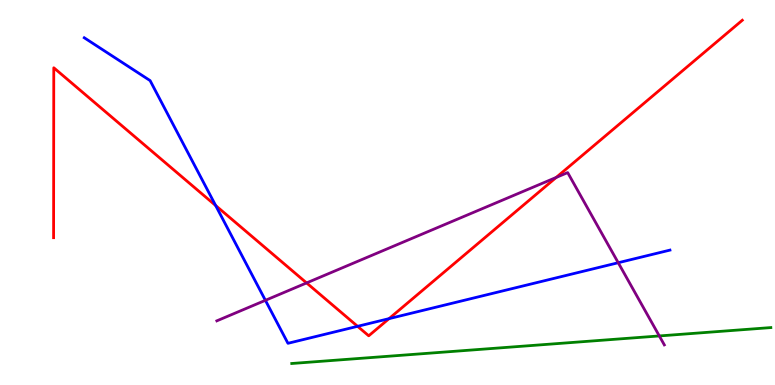[{'lines': ['blue', 'red'], 'intersections': [{'x': 2.78, 'y': 4.66}, {'x': 4.61, 'y': 1.52}, {'x': 5.02, 'y': 1.72}]}, {'lines': ['green', 'red'], 'intersections': []}, {'lines': ['purple', 'red'], 'intersections': [{'x': 3.96, 'y': 2.65}, {'x': 7.18, 'y': 5.39}]}, {'lines': ['blue', 'green'], 'intersections': []}, {'lines': ['blue', 'purple'], 'intersections': [{'x': 3.42, 'y': 2.2}, {'x': 7.98, 'y': 3.18}]}, {'lines': ['green', 'purple'], 'intersections': [{'x': 8.51, 'y': 1.27}]}]